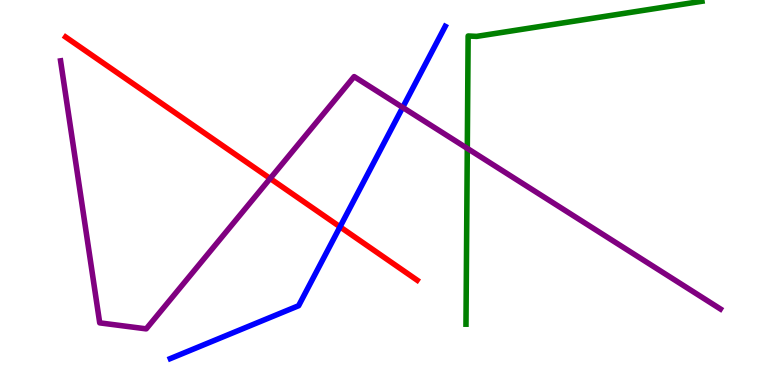[{'lines': ['blue', 'red'], 'intersections': [{'x': 4.39, 'y': 4.11}]}, {'lines': ['green', 'red'], 'intersections': []}, {'lines': ['purple', 'red'], 'intersections': [{'x': 3.49, 'y': 5.36}]}, {'lines': ['blue', 'green'], 'intersections': []}, {'lines': ['blue', 'purple'], 'intersections': [{'x': 5.2, 'y': 7.21}]}, {'lines': ['green', 'purple'], 'intersections': [{'x': 6.03, 'y': 6.15}]}]